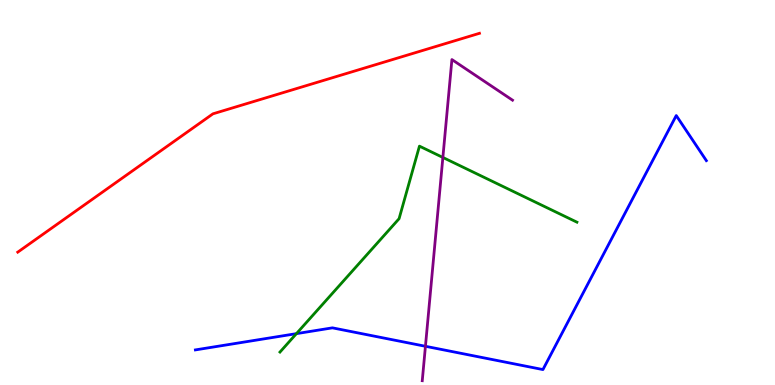[{'lines': ['blue', 'red'], 'intersections': []}, {'lines': ['green', 'red'], 'intersections': []}, {'lines': ['purple', 'red'], 'intersections': []}, {'lines': ['blue', 'green'], 'intersections': [{'x': 3.82, 'y': 1.33}]}, {'lines': ['blue', 'purple'], 'intersections': [{'x': 5.49, 'y': 1.01}]}, {'lines': ['green', 'purple'], 'intersections': [{'x': 5.71, 'y': 5.91}]}]